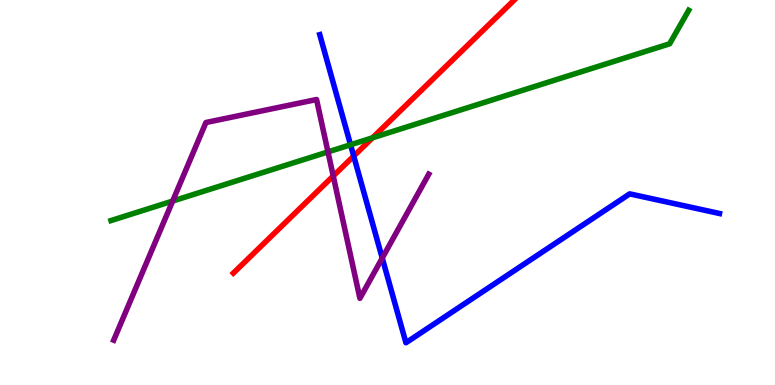[{'lines': ['blue', 'red'], 'intersections': [{'x': 4.56, 'y': 5.95}]}, {'lines': ['green', 'red'], 'intersections': [{'x': 4.81, 'y': 6.42}]}, {'lines': ['purple', 'red'], 'intersections': [{'x': 4.3, 'y': 5.43}]}, {'lines': ['blue', 'green'], 'intersections': [{'x': 4.52, 'y': 6.24}]}, {'lines': ['blue', 'purple'], 'intersections': [{'x': 4.93, 'y': 3.3}]}, {'lines': ['green', 'purple'], 'intersections': [{'x': 2.23, 'y': 4.78}, {'x': 4.23, 'y': 6.05}]}]